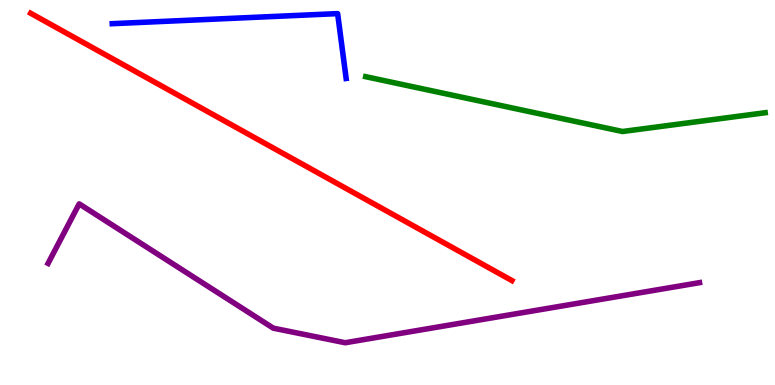[{'lines': ['blue', 'red'], 'intersections': []}, {'lines': ['green', 'red'], 'intersections': []}, {'lines': ['purple', 'red'], 'intersections': []}, {'lines': ['blue', 'green'], 'intersections': []}, {'lines': ['blue', 'purple'], 'intersections': []}, {'lines': ['green', 'purple'], 'intersections': []}]